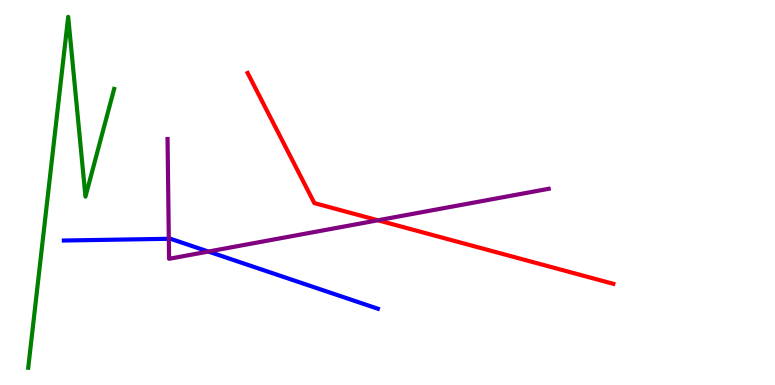[{'lines': ['blue', 'red'], 'intersections': []}, {'lines': ['green', 'red'], 'intersections': []}, {'lines': ['purple', 'red'], 'intersections': [{'x': 4.88, 'y': 4.28}]}, {'lines': ['blue', 'green'], 'intersections': []}, {'lines': ['blue', 'purple'], 'intersections': [{'x': 2.18, 'y': 3.8}, {'x': 2.69, 'y': 3.47}]}, {'lines': ['green', 'purple'], 'intersections': []}]